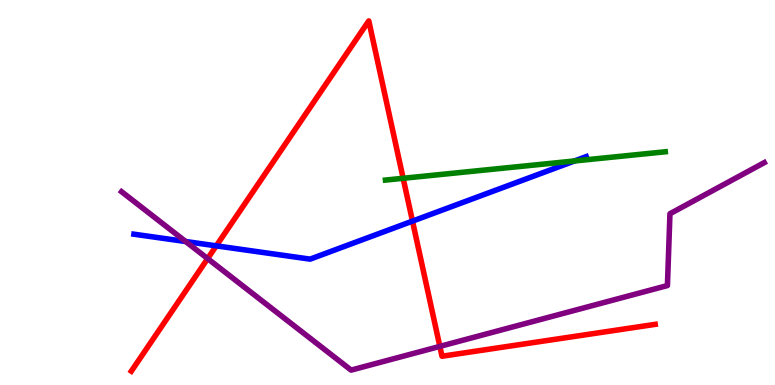[{'lines': ['blue', 'red'], 'intersections': [{'x': 2.79, 'y': 3.61}, {'x': 5.32, 'y': 4.26}]}, {'lines': ['green', 'red'], 'intersections': [{'x': 5.2, 'y': 5.37}]}, {'lines': ['purple', 'red'], 'intersections': [{'x': 2.68, 'y': 3.28}, {'x': 5.68, 'y': 1.0}]}, {'lines': ['blue', 'green'], 'intersections': [{'x': 7.41, 'y': 5.82}]}, {'lines': ['blue', 'purple'], 'intersections': [{'x': 2.4, 'y': 3.73}]}, {'lines': ['green', 'purple'], 'intersections': []}]